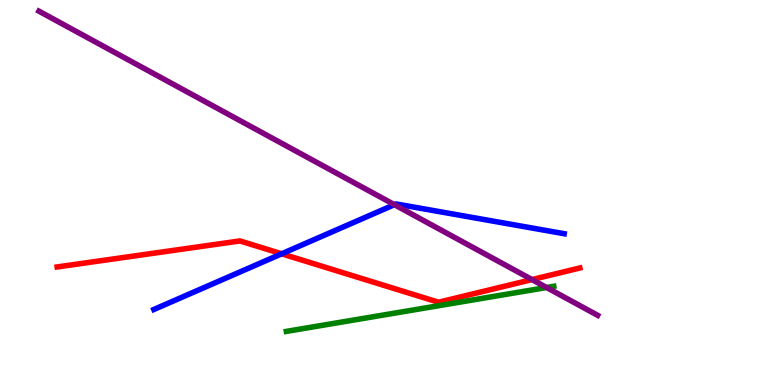[{'lines': ['blue', 'red'], 'intersections': [{'x': 3.63, 'y': 3.41}]}, {'lines': ['green', 'red'], 'intersections': []}, {'lines': ['purple', 'red'], 'intersections': [{'x': 6.86, 'y': 2.74}]}, {'lines': ['blue', 'green'], 'intersections': []}, {'lines': ['blue', 'purple'], 'intersections': [{'x': 5.09, 'y': 4.68}]}, {'lines': ['green', 'purple'], 'intersections': [{'x': 7.05, 'y': 2.53}]}]